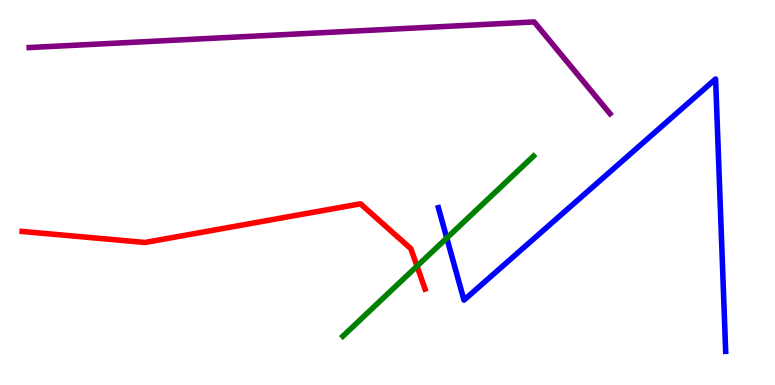[{'lines': ['blue', 'red'], 'intersections': []}, {'lines': ['green', 'red'], 'intersections': [{'x': 5.38, 'y': 3.09}]}, {'lines': ['purple', 'red'], 'intersections': []}, {'lines': ['blue', 'green'], 'intersections': [{'x': 5.77, 'y': 3.82}]}, {'lines': ['blue', 'purple'], 'intersections': []}, {'lines': ['green', 'purple'], 'intersections': []}]